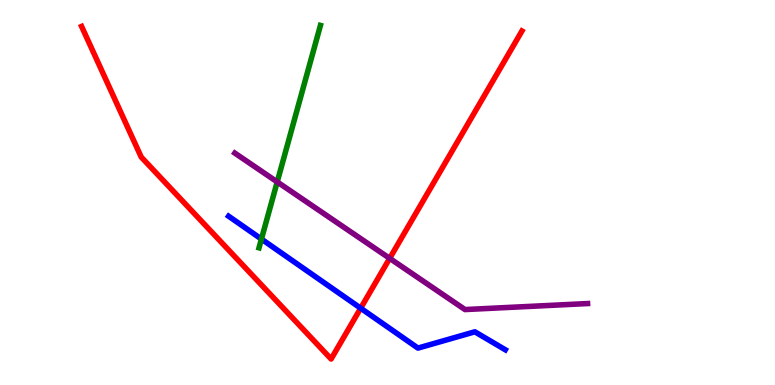[{'lines': ['blue', 'red'], 'intersections': [{'x': 4.65, 'y': 1.99}]}, {'lines': ['green', 'red'], 'intersections': []}, {'lines': ['purple', 'red'], 'intersections': [{'x': 5.03, 'y': 3.29}]}, {'lines': ['blue', 'green'], 'intersections': [{'x': 3.37, 'y': 3.79}]}, {'lines': ['blue', 'purple'], 'intersections': []}, {'lines': ['green', 'purple'], 'intersections': [{'x': 3.58, 'y': 5.27}]}]